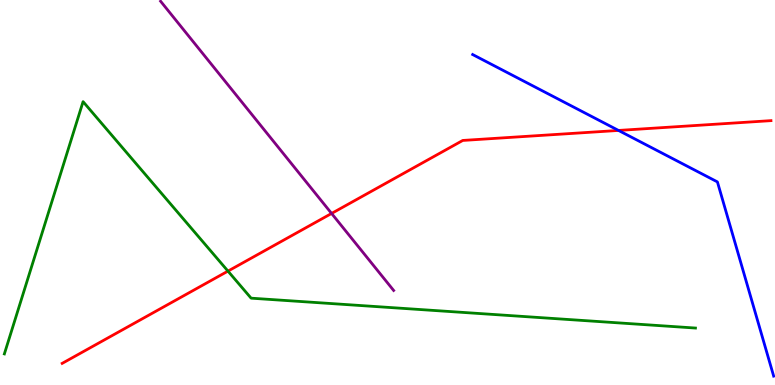[{'lines': ['blue', 'red'], 'intersections': [{'x': 7.98, 'y': 6.61}]}, {'lines': ['green', 'red'], 'intersections': [{'x': 2.94, 'y': 2.96}]}, {'lines': ['purple', 'red'], 'intersections': [{'x': 4.28, 'y': 4.46}]}, {'lines': ['blue', 'green'], 'intersections': []}, {'lines': ['blue', 'purple'], 'intersections': []}, {'lines': ['green', 'purple'], 'intersections': []}]